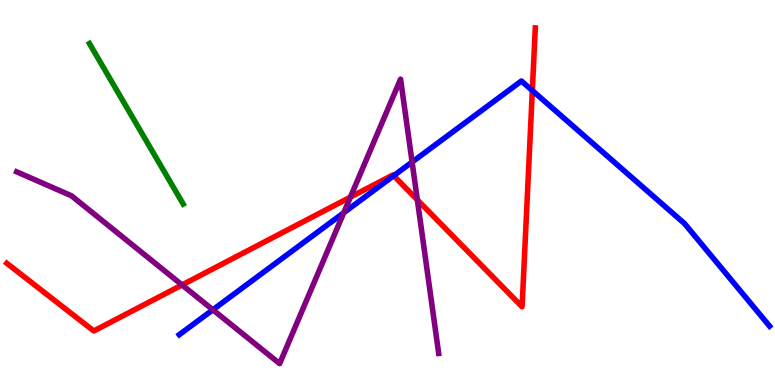[{'lines': ['blue', 'red'], 'intersections': [{'x': 5.08, 'y': 5.44}, {'x': 6.87, 'y': 7.65}]}, {'lines': ['green', 'red'], 'intersections': []}, {'lines': ['purple', 'red'], 'intersections': [{'x': 2.35, 'y': 2.6}, {'x': 4.52, 'y': 4.88}, {'x': 5.39, 'y': 4.81}]}, {'lines': ['blue', 'green'], 'intersections': []}, {'lines': ['blue', 'purple'], 'intersections': [{'x': 2.75, 'y': 1.95}, {'x': 4.44, 'y': 4.48}, {'x': 5.32, 'y': 5.79}]}, {'lines': ['green', 'purple'], 'intersections': []}]